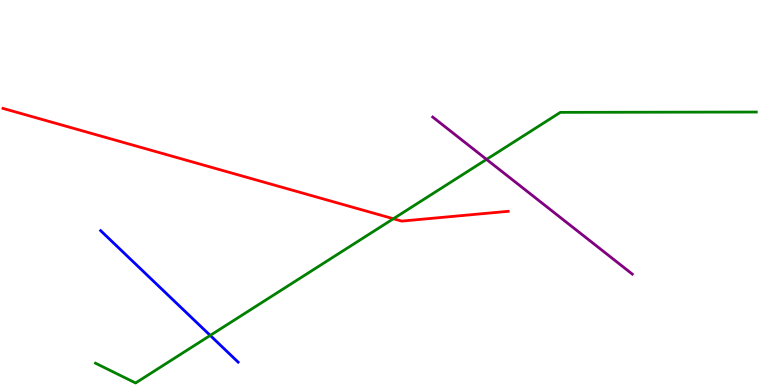[{'lines': ['blue', 'red'], 'intersections': []}, {'lines': ['green', 'red'], 'intersections': [{'x': 5.08, 'y': 4.32}]}, {'lines': ['purple', 'red'], 'intersections': []}, {'lines': ['blue', 'green'], 'intersections': [{'x': 2.71, 'y': 1.29}]}, {'lines': ['blue', 'purple'], 'intersections': []}, {'lines': ['green', 'purple'], 'intersections': [{'x': 6.28, 'y': 5.86}]}]